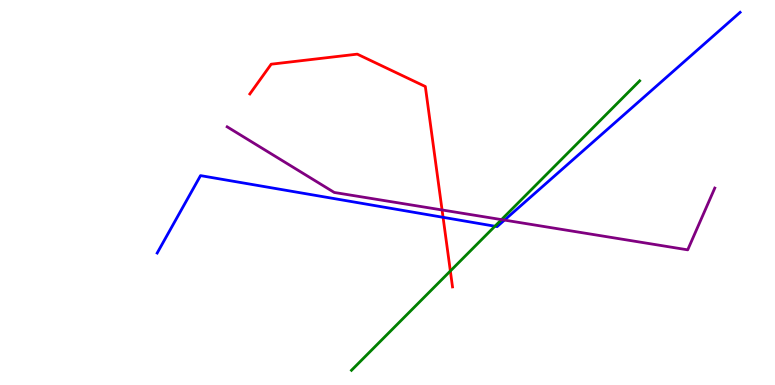[{'lines': ['blue', 'red'], 'intersections': [{'x': 5.72, 'y': 4.36}]}, {'lines': ['green', 'red'], 'intersections': [{'x': 5.81, 'y': 2.96}]}, {'lines': ['purple', 'red'], 'intersections': [{'x': 5.7, 'y': 4.55}]}, {'lines': ['blue', 'green'], 'intersections': [{'x': 6.39, 'y': 4.12}]}, {'lines': ['blue', 'purple'], 'intersections': [{'x': 6.51, 'y': 4.28}]}, {'lines': ['green', 'purple'], 'intersections': [{'x': 6.47, 'y': 4.3}]}]